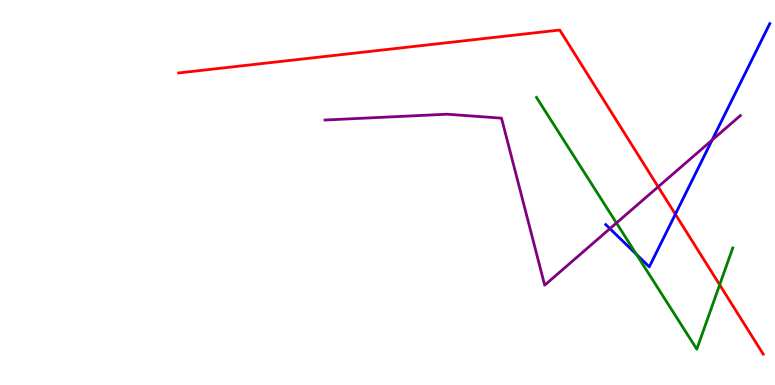[{'lines': ['blue', 'red'], 'intersections': [{'x': 8.71, 'y': 4.44}]}, {'lines': ['green', 'red'], 'intersections': [{'x': 9.29, 'y': 2.6}]}, {'lines': ['purple', 'red'], 'intersections': [{'x': 8.49, 'y': 5.15}]}, {'lines': ['blue', 'green'], 'intersections': [{'x': 8.21, 'y': 3.39}]}, {'lines': ['blue', 'purple'], 'intersections': [{'x': 7.87, 'y': 4.06}, {'x': 9.19, 'y': 6.36}]}, {'lines': ['green', 'purple'], 'intersections': [{'x': 7.95, 'y': 4.21}]}]